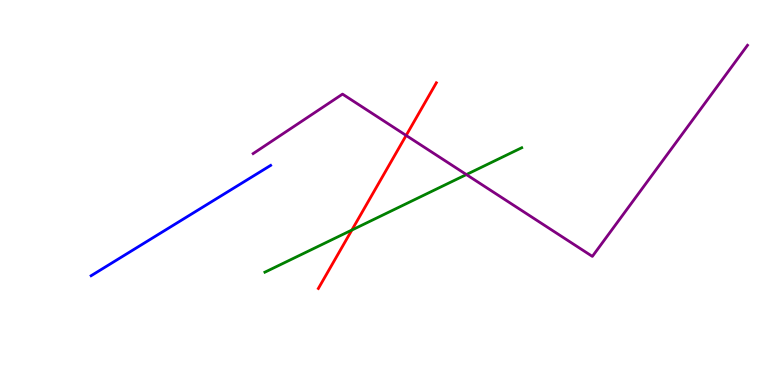[{'lines': ['blue', 'red'], 'intersections': []}, {'lines': ['green', 'red'], 'intersections': [{'x': 4.54, 'y': 4.02}]}, {'lines': ['purple', 'red'], 'intersections': [{'x': 5.24, 'y': 6.48}]}, {'lines': ['blue', 'green'], 'intersections': []}, {'lines': ['blue', 'purple'], 'intersections': []}, {'lines': ['green', 'purple'], 'intersections': [{'x': 6.02, 'y': 5.47}]}]